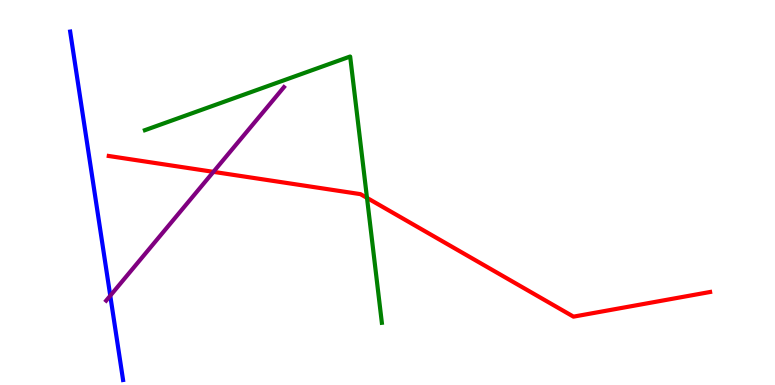[{'lines': ['blue', 'red'], 'intersections': []}, {'lines': ['green', 'red'], 'intersections': [{'x': 4.74, 'y': 4.86}]}, {'lines': ['purple', 'red'], 'intersections': [{'x': 2.75, 'y': 5.54}]}, {'lines': ['blue', 'green'], 'intersections': []}, {'lines': ['blue', 'purple'], 'intersections': [{'x': 1.42, 'y': 2.32}]}, {'lines': ['green', 'purple'], 'intersections': []}]